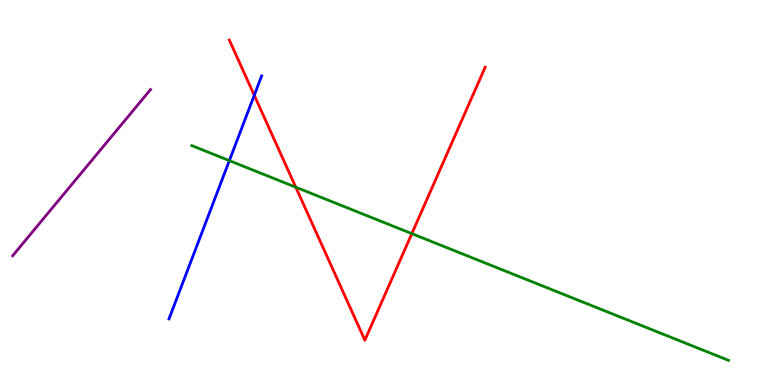[{'lines': ['blue', 'red'], 'intersections': [{'x': 3.28, 'y': 7.53}]}, {'lines': ['green', 'red'], 'intersections': [{'x': 3.82, 'y': 5.14}, {'x': 5.31, 'y': 3.93}]}, {'lines': ['purple', 'red'], 'intersections': []}, {'lines': ['blue', 'green'], 'intersections': [{'x': 2.96, 'y': 5.83}]}, {'lines': ['blue', 'purple'], 'intersections': []}, {'lines': ['green', 'purple'], 'intersections': []}]